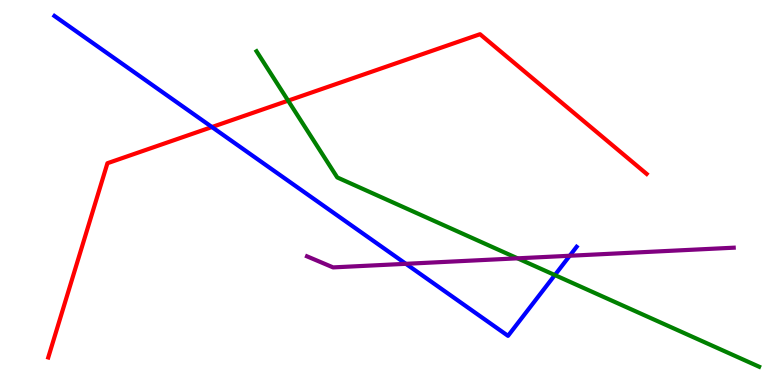[{'lines': ['blue', 'red'], 'intersections': [{'x': 2.73, 'y': 6.7}]}, {'lines': ['green', 'red'], 'intersections': [{'x': 3.72, 'y': 7.39}]}, {'lines': ['purple', 'red'], 'intersections': []}, {'lines': ['blue', 'green'], 'intersections': [{'x': 7.16, 'y': 2.86}]}, {'lines': ['blue', 'purple'], 'intersections': [{'x': 5.24, 'y': 3.15}, {'x': 7.35, 'y': 3.36}]}, {'lines': ['green', 'purple'], 'intersections': [{'x': 6.68, 'y': 3.29}]}]